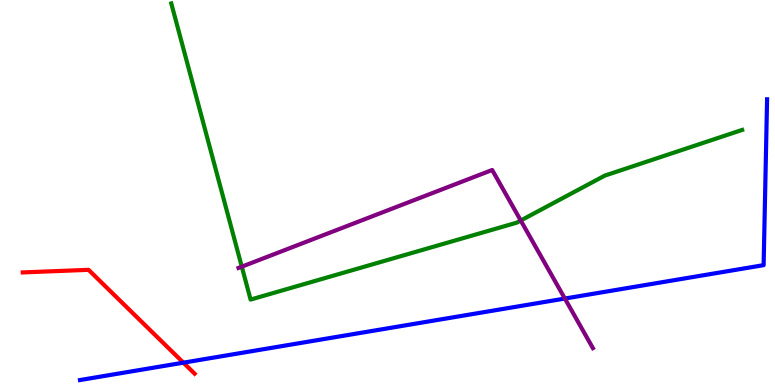[{'lines': ['blue', 'red'], 'intersections': [{'x': 2.37, 'y': 0.58}]}, {'lines': ['green', 'red'], 'intersections': []}, {'lines': ['purple', 'red'], 'intersections': []}, {'lines': ['blue', 'green'], 'intersections': []}, {'lines': ['blue', 'purple'], 'intersections': [{'x': 7.29, 'y': 2.25}]}, {'lines': ['green', 'purple'], 'intersections': [{'x': 3.12, 'y': 3.07}, {'x': 6.72, 'y': 4.27}]}]